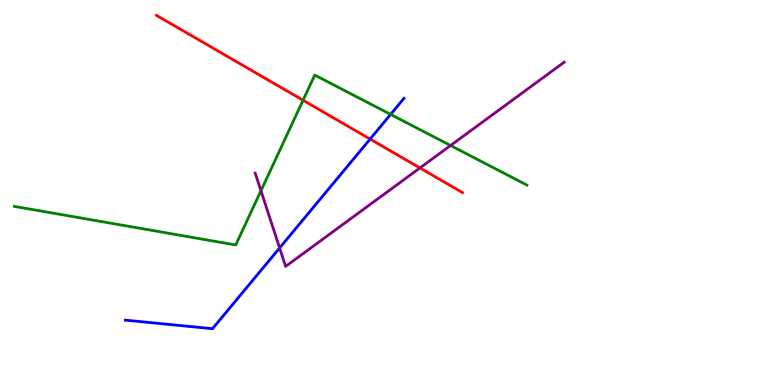[{'lines': ['blue', 'red'], 'intersections': [{'x': 4.78, 'y': 6.39}]}, {'lines': ['green', 'red'], 'intersections': [{'x': 3.91, 'y': 7.4}]}, {'lines': ['purple', 'red'], 'intersections': [{'x': 5.42, 'y': 5.64}]}, {'lines': ['blue', 'green'], 'intersections': [{'x': 5.04, 'y': 7.03}]}, {'lines': ['blue', 'purple'], 'intersections': [{'x': 3.61, 'y': 3.56}]}, {'lines': ['green', 'purple'], 'intersections': [{'x': 3.37, 'y': 5.05}, {'x': 5.81, 'y': 6.22}]}]